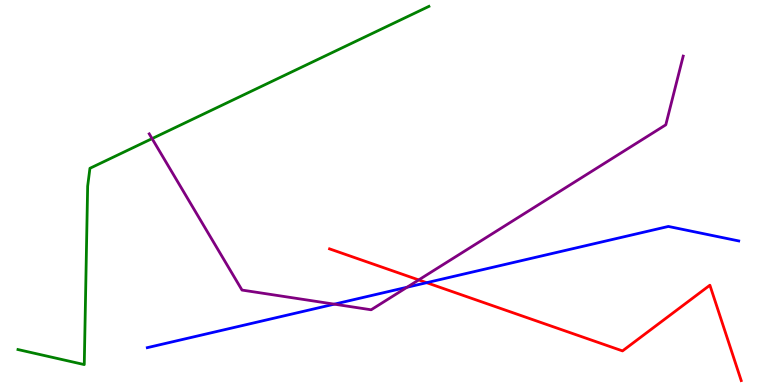[{'lines': ['blue', 'red'], 'intersections': [{'x': 5.51, 'y': 2.66}]}, {'lines': ['green', 'red'], 'intersections': []}, {'lines': ['purple', 'red'], 'intersections': [{'x': 5.4, 'y': 2.73}]}, {'lines': ['blue', 'green'], 'intersections': []}, {'lines': ['blue', 'purple'], 'intersections': [{'x': 4.31, 'y': 2.1}, {'x': 5.25, 'y': 2.54}]}, {'lines': ['green', 'purple'], 'intersections': [{'x': 1.96, 'y': 6.4}]}]